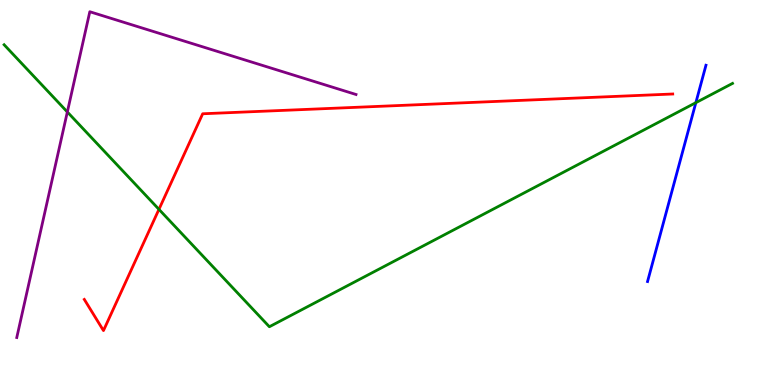[{'lines': ['blue', 'red'], 'intersections': []}, {'lines': ['green', 'red'], 'intersections': [{'x': 2.05, 'y': 4.56}]}, {'lines': ['purple', 'red'], 'intersections': []}, {'lines': ['blue', 'green'], 'intersections': [{'x': 8.98, 'y': 7.33}]}, {'lines': ['blue', 'purple'], 'intersections': []}, {'lines': ['green', 'purple'], 'intersections': [{'x': 0.869, 'y': 7.09}]}]